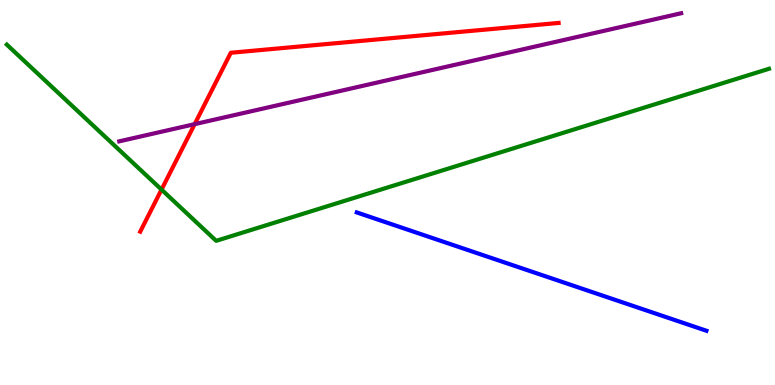[{'lines': ['blue', 'red'], 'intersections': []}, {'lines': ['green', 'red'], 'intersections': [{'x': 2.08, 'y': 5.08}]}, {'lines': ['purple', 'red'], 'intersections': [{'x': 2.51, 'y': 6.78}]}, {'lines': ['blue', 'green'], 'intersections': []}, {'lines': ['blue', 'purple'], 'intersections': []}, {'lines': ['green', 'purple'], 'intersections': []}]